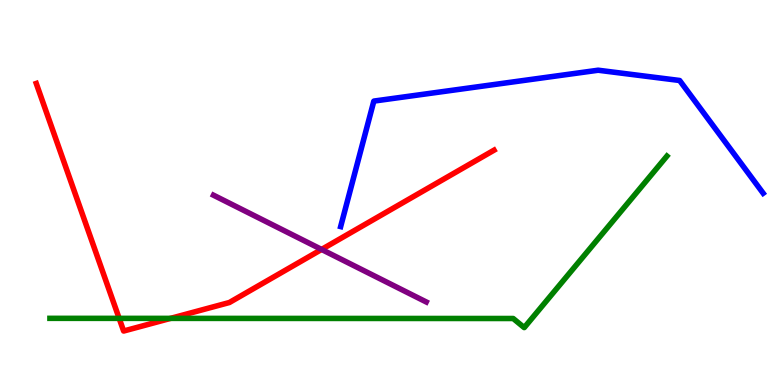[{'lines': ['blue', 'red'], 'intersections': []}, {'lines': ['green', 'red'], 'intersections': [{'x': 1.54, 'y': 1.73}, {'x': 2.2, 'y': 1.73}]}, {'lines': ['purple', 'red'], 'intersections': [{'x': 4.15, 'y': 3.52}]}, {'lines': ['blue', 'green'], 'intersections': []}, {'lines': ['blue', 'purple'], 'intersections': []}, {'lines': ['green', 'purple'], 'intersections': []}]